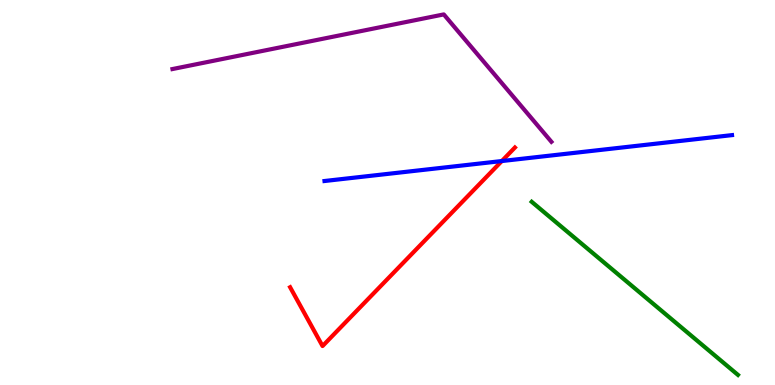[{'lines': ['blue', 'red'], 'intersections': [{'x': 6.48, 'y': 5.82}]}, {'lines': ['green', 'red'], 'intersections': []}, {'lines': ['purple', 'red'], 'intersections': []}, {'lines': ['blue', 'green'], 'intersections': []}, {'lines': ['blue', 'purple'], 'intersections': []}, {'lines': ['green', 'purple'], 'intersections': []}]